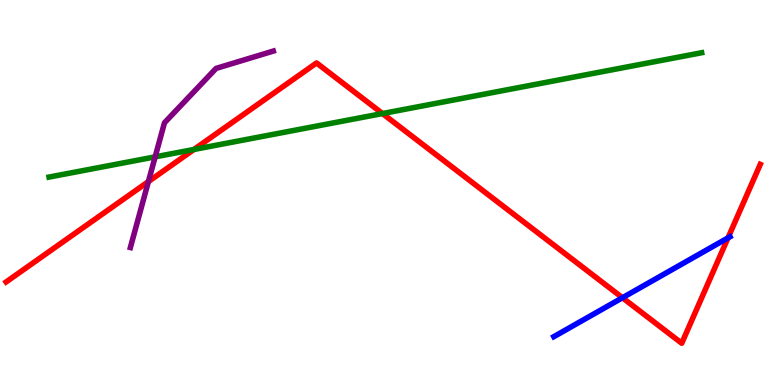[{'lines': ['blue', 'red'], 'intersections': [{'x': 8.03, 'y': 2.27}, {'x': 9.39, 'y': 3.82}]}, {'lines': ['green', 'red'], 'intersections': [{'x': 2.5, 'y': 6.12}, {'x': 4.94, 'y': 7.05}]}, {'lines': ['purple', 'red'], 'intersections': [{'x': 1.91, 'y': 5.28}]}, {'lines': ['blue', 'green'], 'intersections': []}, {'lines': ['blue', 'purple'], 'intersections': []}, {'lines': ['green', 'purple'], 'intersections': [{'x': 2.0, 'y': 5.93}]}]